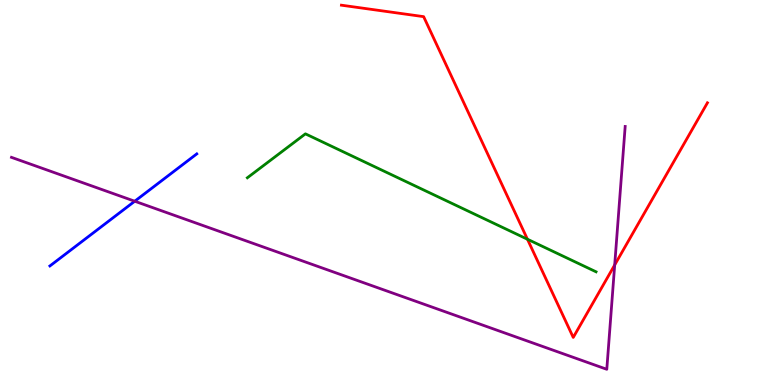[{'lines': ['blue', 'red'], 'intersections': []}, {'lines': ['green', 'red'], 'intersections': [{'x': 6.81, 'y': 3.79}]}, {'lines': ['purple', 'red'], 'intersections': [{'x': 7.93, 'y': 3.12}]}, {'lines': ['blue', 'green'], 'intersections': []}, {'lines': ['blue', 'purple'], 'intersections': [{'x': 1.74, 'y': 4.77}]}, {'lines': ['green', 'purple'], 'intersections': []}]